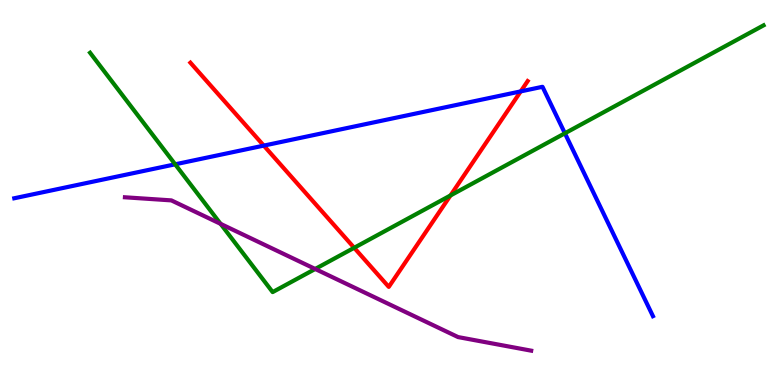[{'lines': ['blue', 'red'], 'intersections': [{'x': 3.4, 'y': 6.22}, {'x': 6.72, 'y': 7.63}]}, {'lines': ['green', 'red'], 'intersections': [{'x': 4.57, 'y': 3.56}, {'x': 5.81, 'y': 4.92}]}, {'lines': ['purple', 'red'], 'intersections': []}, {'lines': ['blue', 'green'], 'intersections': [{'x': 2.26, 'y': 5.73}, {'x': 7.29, 'y': 6.54}]}, {'lines': ['blue', 'purple'], 'intersections': []}, {'lines': ['green', 'purple'], 'intersections': [{'x': 2.85, 'y': 4.19}, {'x': 4.07, 'y': 3.01}]}]